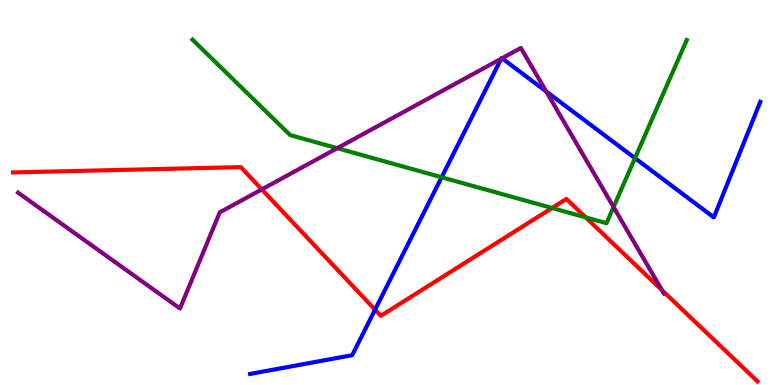[{'lines': ['blue', 'red'], 'intersections': [{'x': 4.84, 'y': 1.96}]}, {'lines': ['green', 'red'], 'intersections': [{'x': 7.12, 'y': 4.6}, {'x': 7.56, 'y': 4.35}]}, {'lines': ['purple', 'red'], 'intersections': [{'x': 3.38, 'y': 5.08}, {'x': 8.54, 'y': 2.46}]}, {'lines': ['blue', 'green'], 'intersections': [{'x': 5.7, 'y': 5.4}, {'x': 8.19, 'y': 5.89}]}, {'lines': ['blue', 'purple'], 'intersections': [{'x': 6.47, 'y': 8.47}, {'x': 6.48, 'y': 8.49}, {'x': 7.05, 'y': 7.62}]}, {'lines': ['green', 'purple'], 'intersections': [{'x': 4.35, 'y': 6.15}, {'x': 7.92, 'y': 4.62}]}]